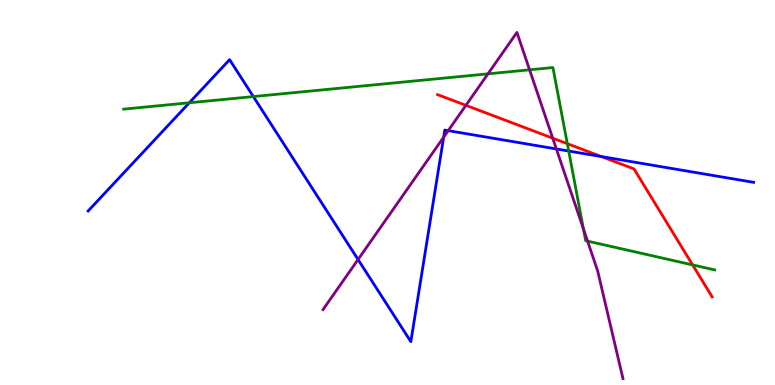[{'lines': ['blue', 'red'], 'intersections': [{'x': 7.76, 'y': 5.93}]}, {'lines': ['green', 'red'], 'intersections': [{'x': 7.32, 'y': 6.27}, {'x': 8.94, 'y': 3.12}]}, {'lines': ['purple', 'red'], 'intersections': [{'x': 6.01, 'y': 7.26}, {'x': 7.13, 'y': 6.41}]}, {'lines': ['blue', 'green'], 'intersections': [{'x': 2.44, 'y': 7.33}, {'x': 3.27, 'y': 7.49}, {'x': 7.34, 'y': 6.08}]}, {'lines': ['blue', 'purple'], 'intersections': [{'x': 4.62, 'y': 3.26}, {'x': 5.72, 'y': 6.44}, {'x': 5.78, 'y': 6.61}, {'x': 7.18, 'y': 6.13}]}, {'lines': ['green', 'purple'], 'intersections': [{'x': 6.3, 'y': 8.08}, {'x': 6.83, 'y': 8.19}, {'x': 7.53, 'y': 4.06}, {'x': 7.58, 'y': 3.74}]}]